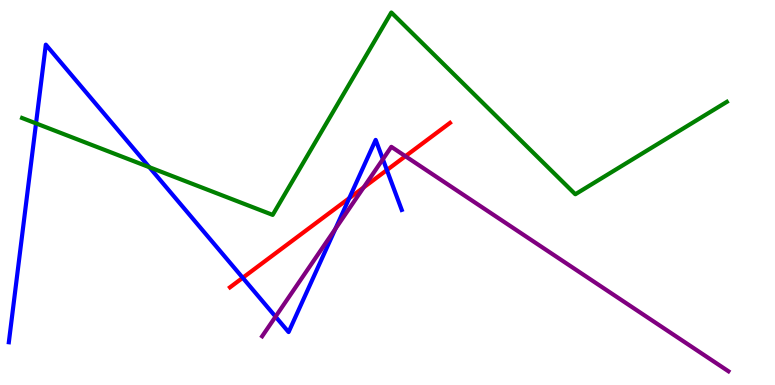[{'lines': ['blue', 'red'], 'intersections': [{'x': 3.13, 'y': 2.78}, {'x': 4.51, 'y': 4.85}, {'x': 4.99, 'y': 5.58}]}, {'lines': ['green', 'red'], 'intersections': []}, {'lines': ['purple', 'red'], 'intersections': [{'x': 4.69, 'y': 5.13}, {'x': 5.23, 'y': 5.94}]}, {'lines': ['blue', 'green'], 'intersections': [{'x': 0.465, 'y': 6.8}, {'x': 1.93, 'y': 5.66}]}, {'lines': ['blue', 'purple'], 'intersections': [{'x': 3.56, 'y': 1.78}, {'x': 4.33, 'y': 4.05}, {'x': 4.94, 'y': 5.86}]}, {'lines': ['green', 'purple'], 'intersections': []}]